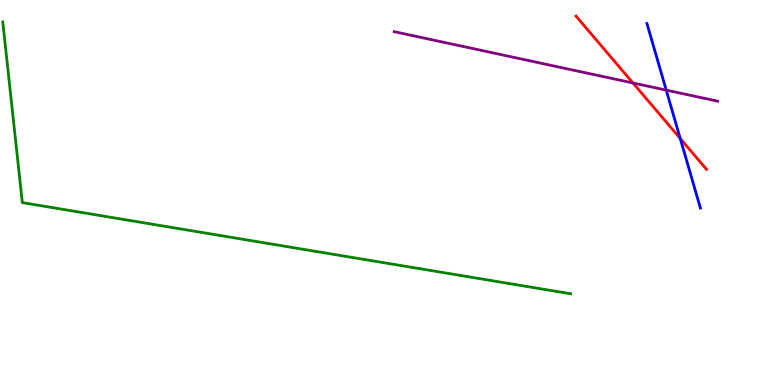[{'lines': ['blue', 'red'], 'intersections': [{'x': 8.78, 'y': 6.4}]}, {'lines': ['green', 'red'], 'intersections': []}, {'lines': ['purple', 'red'], 'intersections': [{'x': 8.17, 'y': 7.84}]}, {'lines': ['blue', 'green'], 'intersections': []}, {'lines': ['blue', 'purple'], 'intersections': [{'x': 8.6, 'y': 7.66}]}, {'lines': ['green', 'purple'], 'intersections': []}]